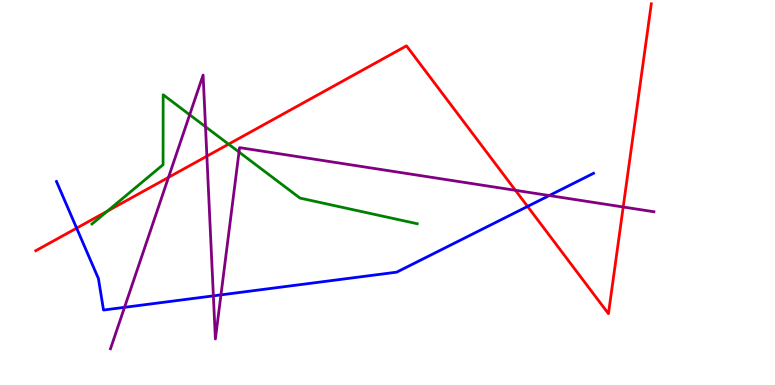[{'lines': ['blue', 'red'], 'intersections': [{'x': 0.989, 'y': 4.07}, {'x': 6.81, 'y': 4.64}]}, {'lines': ['green', 'red'], 'intersections': [{'x': 1.39, 'y': 4.52}, {'x': 2.95, 'y': 6.26}]}, {'lines': ['purple', 'red'], 'intersections': [{'x': 2.17, 'y': 5.39}, {'x': 2.67, 'y': 5.94}, {'x': 6.65, 'y': 5.06}, {'x': 8.04, 'y': 4.62}]}, {'lines': ['blue', 'green'], 'intersections': []}, {'lines': ['blue', 'purple'], 'intersections': [{'x': 1.61, 'y': 2.02}, {'x': 2.75, 'y': 2.32}, {'x': 2.85, 'y': 2.34}, {'x': 7.09, 'y': 4.92}]}, {'lines': ['green', 'purple'], 'intersections': [{'x': 2.45, 'y': 7.02}, {'x': 2.65, 'y': 6.71}, {'x': 3.08, 'y': 6.05}]}]